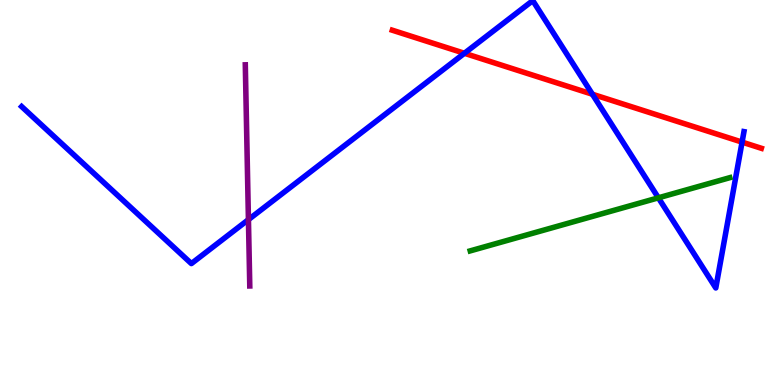[{'lines': ['blue', 'red'], 'intersections': [{'x': 5.99, 'y': 8.62}, {'x': 7.64, 'y': 7.55}, {'x': 9.58, 'y': 6.31}]}, {'lines': ['green', 'red'], 'intersections': []}, {'lines': ['purple', 'red'], 'intersections': []}, {'lines': ['blue', 'green'], 'intersections': [{'x': 8.5, 'y': 4.86}]}, {'lines': ['blue', 'purple'], 'intersections': [{'x': 3.21, 'y': 4.3}]}, {'lines': ['green', 'purple'], 'intersections': []}]